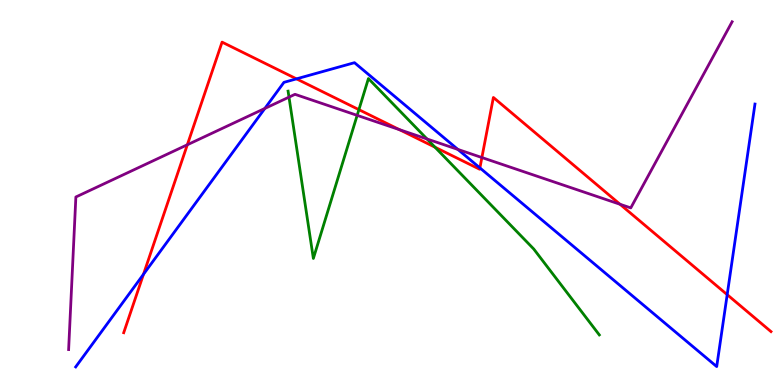[{'lines': ['blue', 'red'], 'intersections': [{'x': 1.85, 'y': 2.88}, {'x': 3.83, 'y': 7.95}, {'x': 6.19, 'y': 5.64}, {'x': 9.38, 'y': 2.35}]}, {'lines': ['green', 'red'], 'intersections': [{'x': 4.63, 'y': 7.15}, {'x': 5.61, 'y': 6.18}]}, {'lines': ['purple', 'red'], 'intersections': [{'x': 2.42, 'y': 6.24}, {'x': 5.15, 'y': 6.63}, {'x': 6.22, 'y': 5.91}, {'x': 8.0, 'y': 4.69}]}, {'lines': ['blue', 'green'], 'intersections': []}, {'lines': ['blue', 'purple'], 'intersections': [{'x': 3.42, 'y': 7.18}, {'x': 5.91, 'y': 6.12}]}, {'lines': ['green', 'purple'], 'intersections': [{'x': 3.73, 'y': 7.48}, {'x': 4.61, 'y': 7.0}, {'x': 5.51, 'y': 6.39}]}]